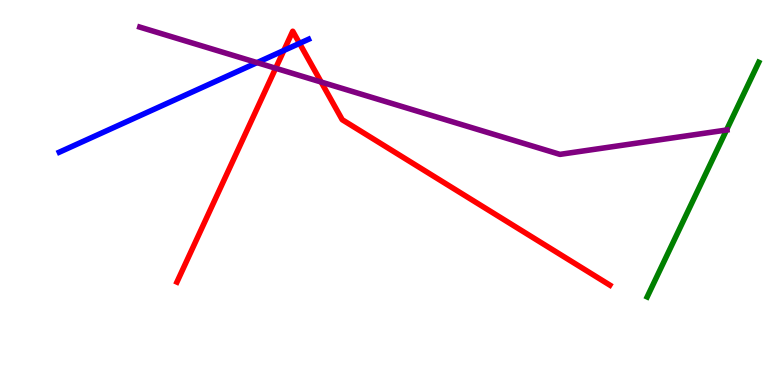[{'lines': ['blue', 'red'], 'intersections': [{'x': 3.66, 'y': 8.69}, {'x': 3.86, 'y': 8.87}]}, {'lines': ['green', 'red'], 'intersections': []}, {'lines': ['purple', 'red'], 'intersections': [{'x': 3.56, 'y': 8.23}, {'x': 4.14, 'y': 7.87}]}, {'lines': ['blue', 'green'], 'intersections': []}, {'lines': ['blue', 'purple'], 'intersections': [{'x': 3.32, 'y': 8.37}]}, {'lines': ['green', 'purple'], 'intersections': [{'x': 9.37, 'y': 6.62}]}]